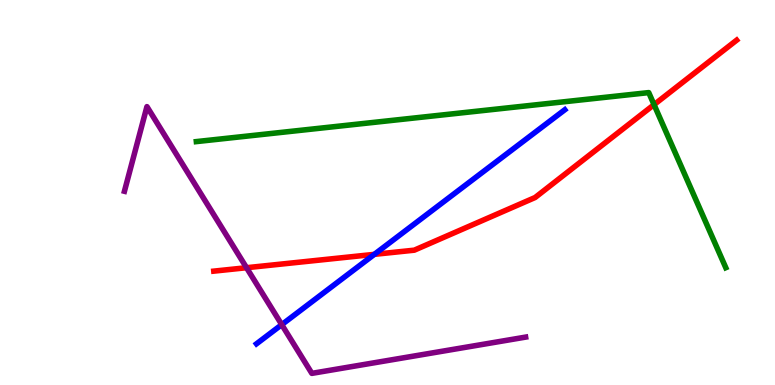[{'lines': ['blue', 'red'], 'intersections': [{'x': 4.83, 'y': 3.39}]}, {'lines': ['green', 'red'], 'intersections': [{'x': 8.44, 'y': 7.28}]}, {'lines': ['purple', 'red'], 'intersections': [{'x': 3.18, 'y': 3.05}]}, {'lines': ['blue', 'green'], 'intersections': []}, {'lines': ['blue', 'purple'], 'intersections': [{'x': 3.64, 'y': 1.57}]}, {'lines': ['green', 'purple'], 'intersections': []}]